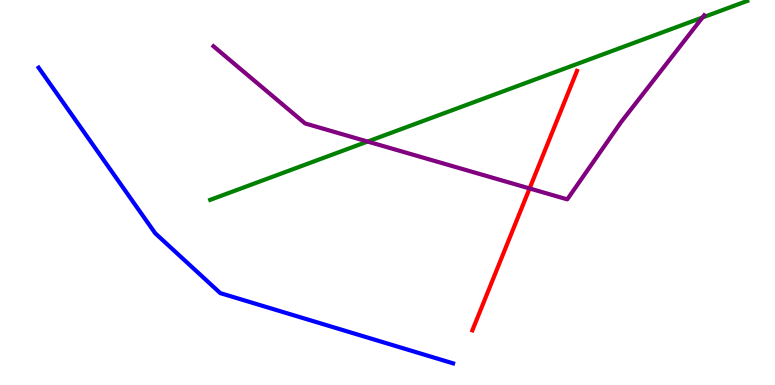[{'lines': ['blue', 'red'], 'intersections': []}, {'lines': ['green', 'red'], 'intersections': []}, {'lines': ['purple', 'red'], 'intersections': [{'x': 6.83, 'y': 5.11}]}, {'lines': ['blue', 'green'], 'intersections': []}, {'lines': ['blue', 'purple'], 'intersections': []}, {'lines': ['green', 'purple'], 'intersections': [{'x': 4.74, 'y': 6.32}, {'x': 9.06, 'y': 9.55}]}]